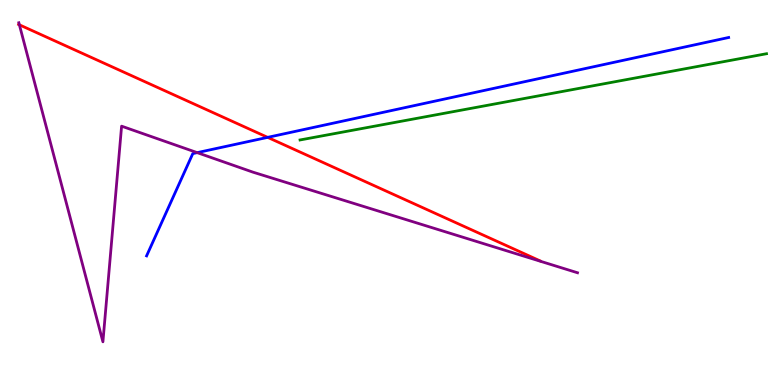[{'lines': ['blue', 'red'], 'intersections': [{'x': 3.45, 'y': 6.43}]}, {'lines': ['green', 'red'], 'intersections': []}, {'lines': ['purple', 'red'], 'intersections': [{'x': 0.25, 'y': 9.36}]}, {'lines': ['blue', 'green'], 'intersections': []}, {'lines': ['blue', 'purple'], 'intersections': [{'x': 2.54, 'y': 6.04}]}, {'lines': ['green', 'purple'], 'intersections': []}]